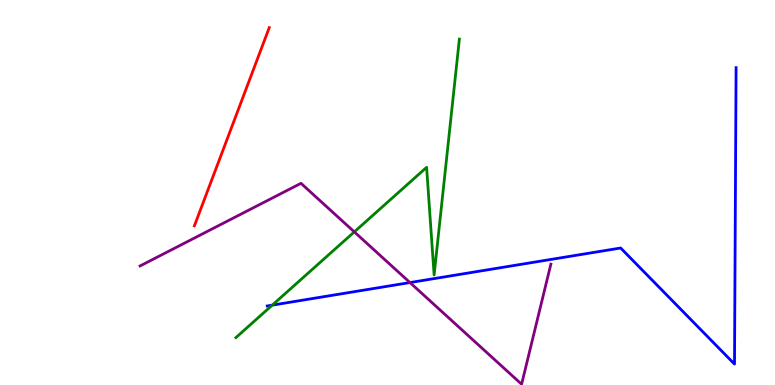[{'lines': ['blue', 'red'], 'intersections': []}, {'lines': ['green', 'red'], 'intersections': []}, {'lines': ['purple', 'red'], 'intersections': []}, {'lines': ['blue', 'green'], 'intersections': [{'x': 3.51, 'y': 2.07}]}, {'lines': ['blue', 'purple'], 'intersections': [{'x': 5.29, 'y': 2.66}]}, {'lines': ['green', 'purple'], 'intersections': [{'x': 4.57, 'y': 3.98}]}]